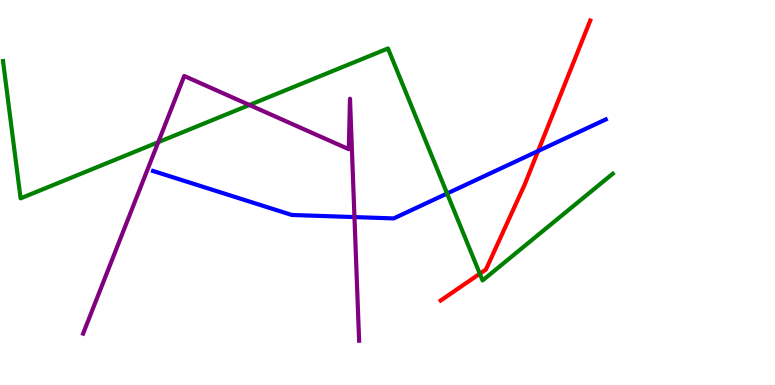[{'lines': ['blue', 'red'], 'intersections': [{'x': 6.94, 'y': 6.08}]}, {'lines': ['green', 'red'], 'intersections': [{'x': 6.19, 'y': 2.89}]}, {'lines': ['purple', 'red'], 'intersections': []}, {'lines': ['blue', 'green'], 'intersections': [{'x': 5.77, 'y': 4.97}]}, {'lines': ['blue', 'purple'], 'intersections': [{'x': 4.57, 'y': 4.36}]}, {'lines': ['green', 'purple'], 'intersections': [{'x': 2.04, 'y': 6.31}, {'x': 3.22, 'y': 7.27}]}]